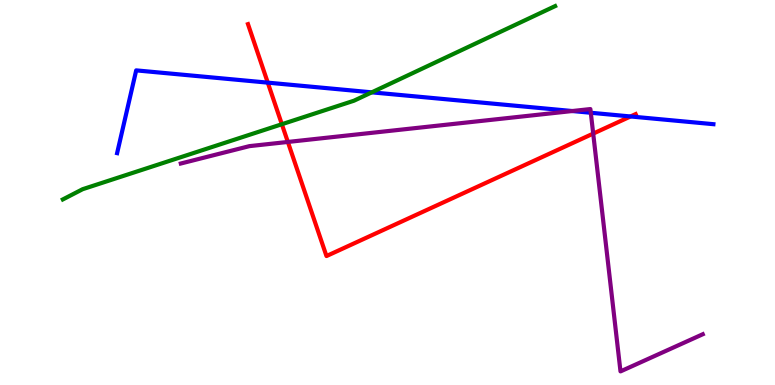[{'lines': ['blue', 'red'], 'intersections': [{'x': 3.46, 'y': 7.85}, {'x': 8.14, 'y': 6.97}]}, {'lines': ['green', 'red'], 'intersections': [{'x': 3.64, 'y': 6.77}]}, {'lines': ['purple', 'red'], 'intersections': [{'x': 3.71, 'y': 6.31}, {'x': 7.65, 'y': 6.53}]}, {'lines': ['blue', 'green'], 'intersections': [{'x': 4.8, 'y': 7.6}]}, {'lines': ['blue', 'purple'], 'intersections': [{'x': 7.38, 'y': 7.12}, {'x': 7.62, 'y': 7.07}]}, {'lines': ['green', 'purple'], 'intersections': []}]